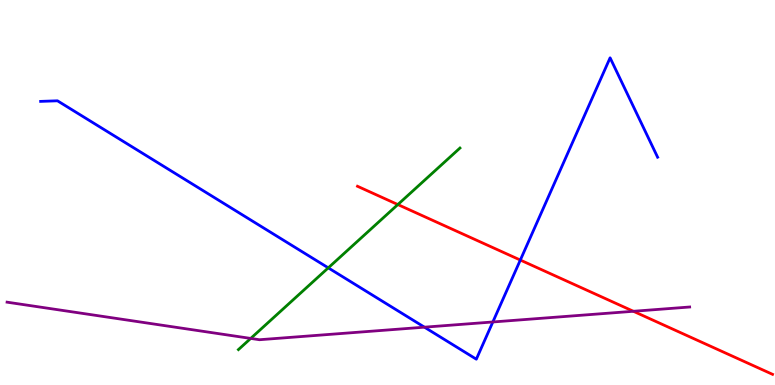[{'lines': ['blue', 'red'], 'intersections': [{'x': 6.71, 'y': 3.25}]}, {'lines': ['green', 'red'], 'intersections': [{'x': 5.13, 'y': 4.69}]}, {'lines': ['purple', 'red'], 'intersections': [{'x': 8.17, 'y': 1.91}]}, {'lines': ['blue', 'green'], 'intersections': [{'x': 4.24, 'y': 3.04}]}, {'lines': ['blue', 'purple'], 'intersections': [{'x': 5.48, 'y': 1.5}, {'x': 6.36, 'y': 1.64}]}, {'lines': ['green', 'purple'], 'intersections': [{'x': 3.23, 'y': 1.21}]}]